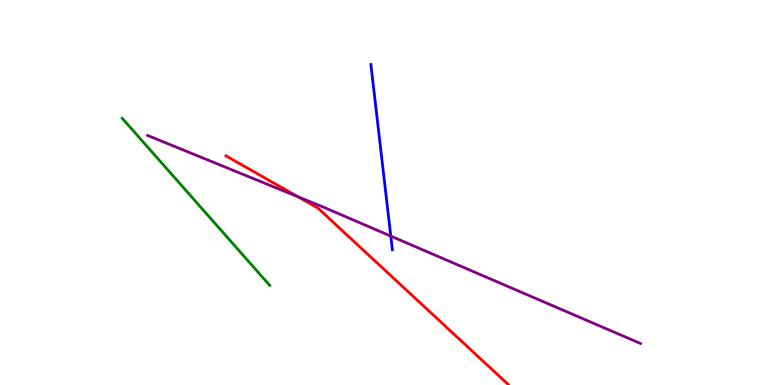[{'lines': ['blue', 'red'], 'intersections': []}, {'lines': ['green', 'red'], 'intersections': []}, {'lines': ['purple', 'red'], 'intersections': [{'x': 3.84, 'y': 4.89}]}, {'lines': ['blue', 'green'], 'intersections': []}, {'lines': ['blue', 'purple'], 'intersections': [{'x': 5.04, 'y': 3.87}]}, {'lines': ['green', 'purple'], 'intersections': []}]